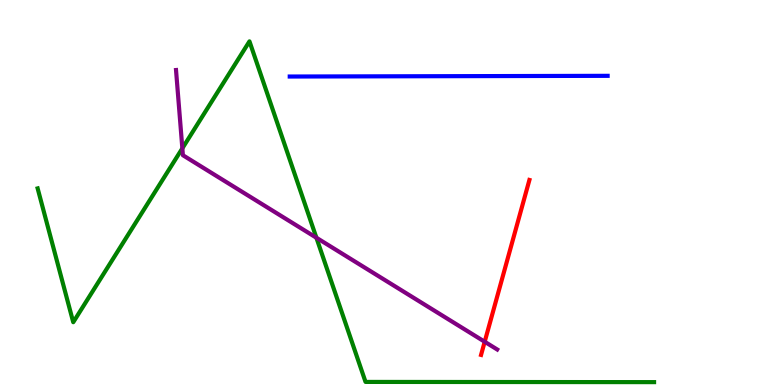[{'lines': ['blue', 'red'], 'intersections': []}, {'lines': ['green', 'red'], 'intersections': []}, {'lines': ['purple', 'red'], 'intersections': [{'x': 6.25, 'y': 1.12}]}, {'lines': ['blue', 'green'], 'intersections': []}, {'lines': ['blue', 'purple'], 'intersections': []}, {'lines': ['green', 'purple'], 'intersections': [{'x': 2.35, 'y': 6.15}, {'x': 4.08, 'y': 3.83}]}]